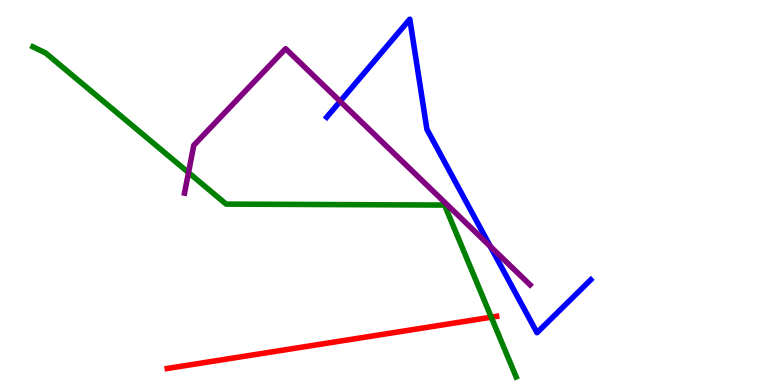[{'lines': ['blue', 'red'], 'intersections': []}, {'lines': ['green', 'red'], 'intersections': [{'x': 6.34, 'y': 1.76}]}, {'lines': ['purple', 'red'], 'intersections': []}, {'lines': ['blue', 'green'], 'intersections': []}, {'lines': ['blue', 'purple'], 'intersections': [{'x': 4.39, 'y': 7.37}, {'x': 6.33, 'y': 3.6}]}, {'lines': ['green', 'purple'], 'intersections': [{'x': 2.43, 'y': 5.52}]}]